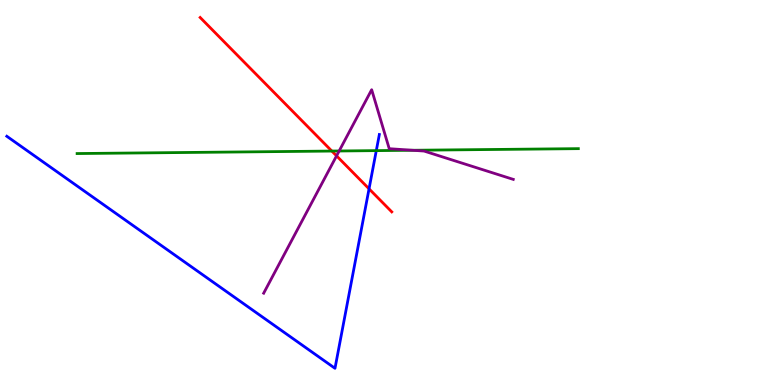[{'lines': ['blue', 'red'], 'intersections': [{'x': 4.76, 'y': 5.1}]}, {'lines': ['green', 'red'], 'intersections': [{'x': 4.28, 'y': 6.08}]}, {'lines': ['purple', 'red'], 'intersections': [{'x': 4.34, 'y': 5.95}]}, {'lines': ['blue', 'green'], 'intersections': [{'x': 4.86, 'y': 6.09}]}, {'lines': ['blue', 'purple'], 'intersections': []}, {'lines': ['green', 'purple'], 'intersections': [{'x': 4.38, 'y': 6.08}, {'x': 5.32, 'y': 6.1}]}]